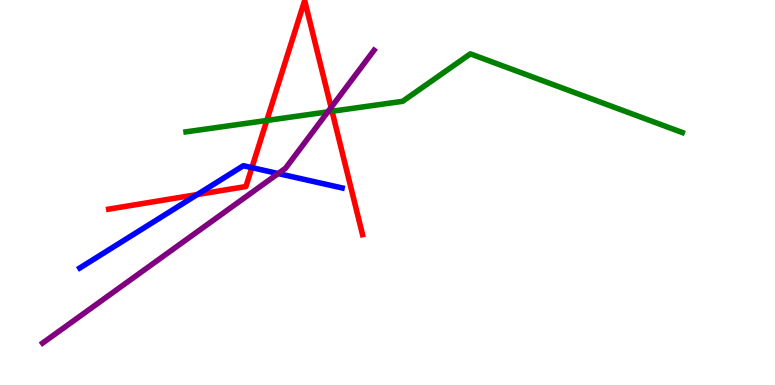[{'lines': ['blue', 'red'], 'intersections': [{'x': 2.55, 'y': 4.95}, {'x': 3.25, 'y': 5.65}]}, {'lines': ['green', 'red'], 'intersections': [{'x': 3.44, 'y': 6.87}, {'x': 4.28, 'y': 7.11}]}, {'lines': ['purple', 'red'], 'intersections': [{'x': 4.27, 'y': 7.21}]}, {'lines': ['blue', 'green'], 'intersections': []}, {'lines': ['blue', 'purple'], 'intersections': [{'x': 3.59, 'y': 5.49}]}, {'lines': ['green', 'purple'], 'intersections': [{'x': 4.23, 'y': 7.09}]}]